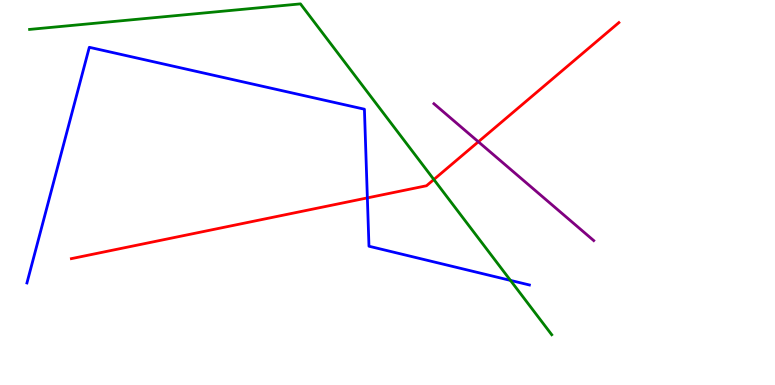[{'lines': ['blue', 'red'], 'intersections': [{'x': 4.74, 'y': 4.86}]}, {'lines': ['green', 'red'], 'intersections': [{'x': 5.6, 'y': 5.34}]}, {'lines': ['purple', 'red'], 'intersections': [{'x': 6.17, 'y': 6.32}]}, {'lines': ['blue', 'green'], 'intersections': [{'x': 6.59, 'y': 2.72}]}, {'lines': ['blue', 'purple'], 'intersections': []}, {'lines': ['green', 'purple'], 'intersections': []}]